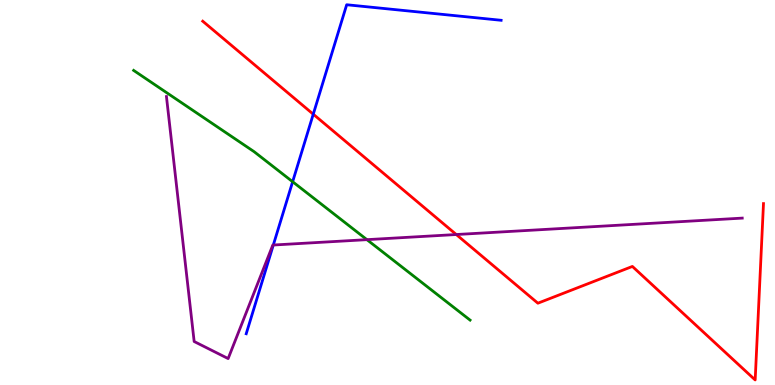[{'lines': ['blue', 'red'], 'intersections': [{'x': 4.04, 'y': 7.03}]}, {'lines': ['green', 'red'], 'intersections': []}, {'lines': ['purple', 'red'], 'intersections': [{'x': 5.89, 'y': 3.91}]}, {'lines': ['blue', 'green'], 'intersections': [{'x': 3.78, 'y': 5.28}]}, {'lines': ['blue', 'purple'], 'intersections': [{'x': 3.53, 'y': 3.64}]}, {'lines': ['green', 'purple'], 'intersections': [{'x': 4.73, 'y': 3.78}]}]